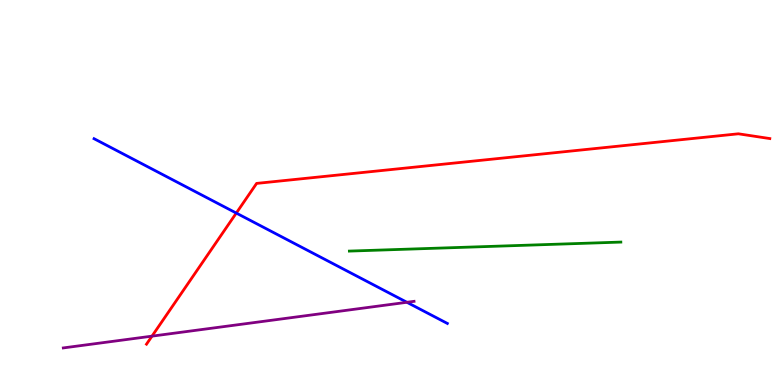[{'lines': ['blue', 'red'], 'intersections': [{'x': 3.05, 'y': 4.47}]}, {'lines': ['green', 'red'], 'intersections': []}, {'lines': ['purple', 'red'], 'intersections': [{'x': 1.96, 'y': 1.27}]}, {'lines': ['blue', 'green'], 'intersections': []}, {'lines': ['blue', 'purple'], 'intersections': [{'x': 5.25, 'y': 2.15}]}, {'lines': ['green', 'purple'], 'intersections': []}]